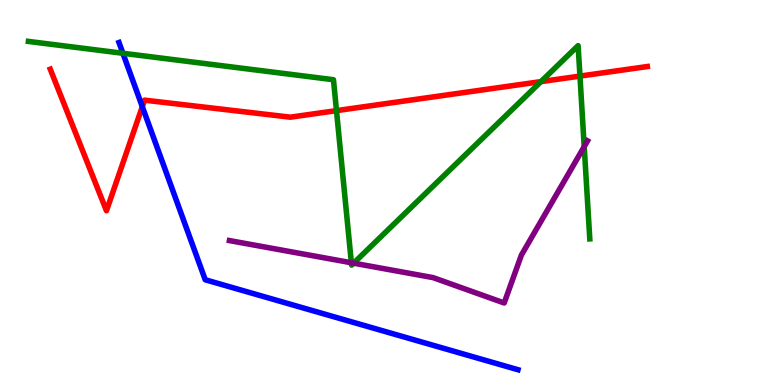[{'lines': ['blue', 'red'], 'intersections': [{'x': 1.84, 'y': 7.23}]}, {'lines': ['green', 'red'], 'intersections': [{'x': 4.34, 'y': 7.13}, {'x': 6.98, 'y': 7.88}, {'x': 7.48, 'y': 8.02}]}, {'lines': ['purple', 'red'], 'intersections': []}, {'lines': ['blue', 'green'], 'intersections': [{'x': 1.59, 'y': 8.62}]}, {'lines': ['blue', 'purple'], 'intersections': []}, {'lines': ['green', 'purple'], 'intersections': [{'x': 4.53, 'y': 3.18}, {'x': 4.56, 'y': 3.16}, {'x': 7.54, 'y': 6.19}]}]